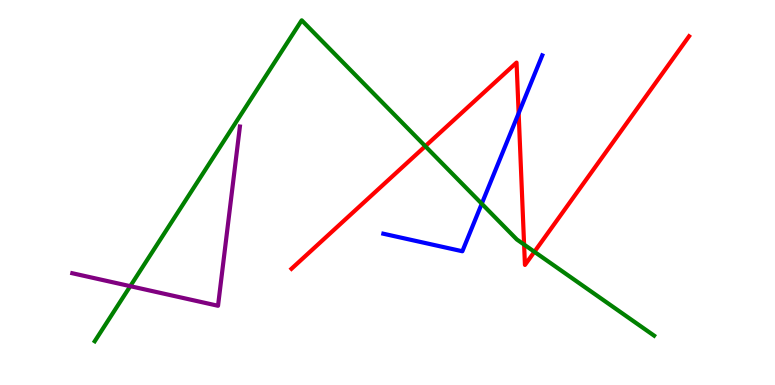[{'lines': ['blue', 'red'], 'intersections': [{'x': 6.69, 'y': 7.06}]}, {'lines': ['green', 'red'], 'intersections': [{'x': 5.49, 'y': 6.2}, {'x': 6.76, 'y': 3.65}, {'x': 6.9, 'y': 3.46}]}, {'lines': ['purple', 'red'], 'intersections': []}, {'lines': ['blue', 'green'], 'intersections': [{'x': 6.22, 'y': 4.71}]}, {'lines': ['blue', 'purple'], 'intersections': []}, {'lines': ['green', 'purple'], 'intersections': [{'x': 1.68, 'y': 2.57}]}]